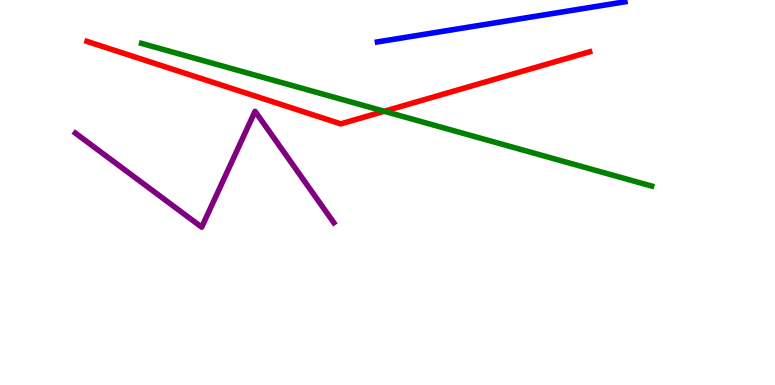[{'lines': ['blue', 'red'], 'intersections': []}, {'lines': ['green', 'red'], 'intersections': [{'x': 4.96, 'y': 7.11}]}, {'lines': ['purple', 'red'], 'intersections': []}, {'lines': ['blue', 'green'], 'intersections': []}, {'lines': ['blue', 'purple'], 'intersections': []}, {'lines': ['green', 'purple'], 'intersections': []}]